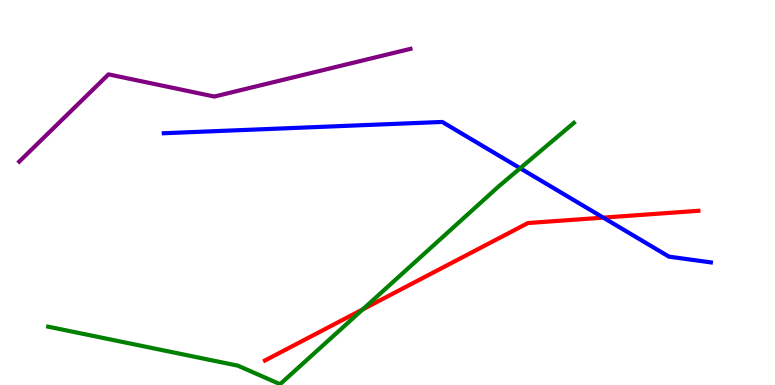[{'lines': ['blue', 'red'], 'intersections': [{'x': 7.78, 'y': 4.35}]}, {'lines': ['green', 'red'], 'intersections': [{'x': 4.68, 'y': 1.96}]}, {'lines': ['purple', 'red'], 'intersections': []}, {'lines': ['blue', 'green'], 'intersections': [{'x': 6.71, 'y': 5.63}]}, {'lines': ['blue', 'purple'], 'intersections': []}, {'lines': ['green', 'purple'], 'intersections': []}]